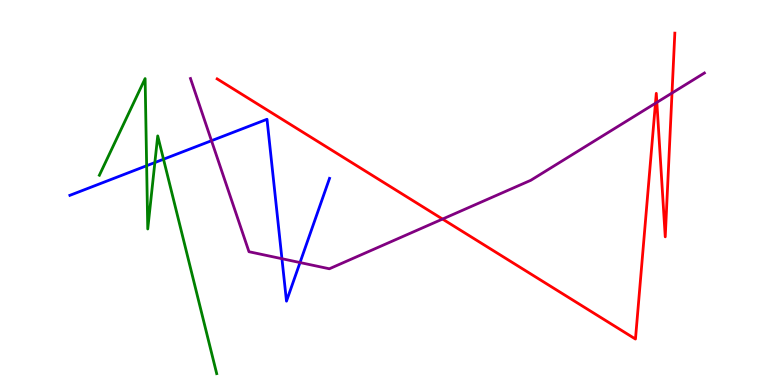[{'lines': ['blue', 'red'], 'intersections': []}, {'lines': ['green', 'red'], 'intersections': []}, {'lines': ['purple', 'red'], 'intersections': [{'x': 5.71, 'y': 4.31}, {'x': 8.46, 'y': 7.32}, {'x': 8.48, 'y': 7.34}, {'x': 8.67, 'y': 7.58}]}, {'lines': ['blue', 'green'], 'intersections': [{'x': 1.89, 'y': 5.7}, {'x': 2.0, 'y': 5.78}, {'x': 2.11, 'y': 5.86}]}, {'lines': ['blue', 'purple'], 'intersections': [{'x': 2.73, 'y': 6.35}, {'x': 3.64, 'y': 3.28}, {'x': 3.87, 'y': 3.18}]}, {'lines': ['green', 'purple'], 'intersections': []}]